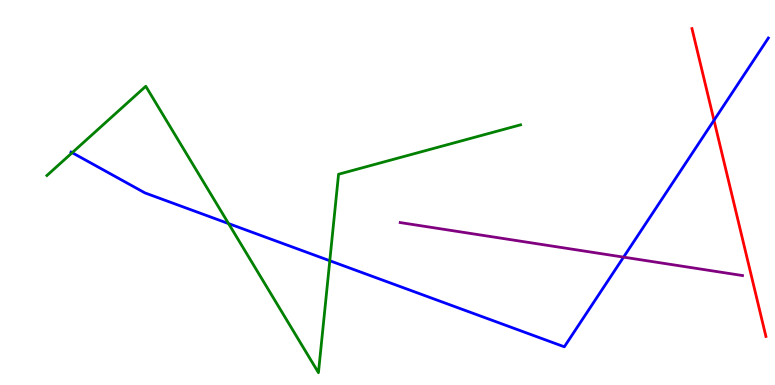[{'lines': ['blue', 'red'], 'intersections': [{'x': 9.21, 'y': 6.88}]}, {'lines': ['green', 'red'], 'intersections': []}, {'lines': ['purple', 'red'], 'intersections': []}, {'lines': ['blue', 'green'], 'intersections': [{'x': 0.932, 'y': 6.03}, {'x': 2.95, 'y': 4.19}, {'x': 4.26, 'y': 3.23}]}, {'lines': ['blue', 'purple'], 'intersections': [{'x': 8.05, 'y': 3.32}]}, {'lines': ['green', 'purple'], 'intersections': []}]